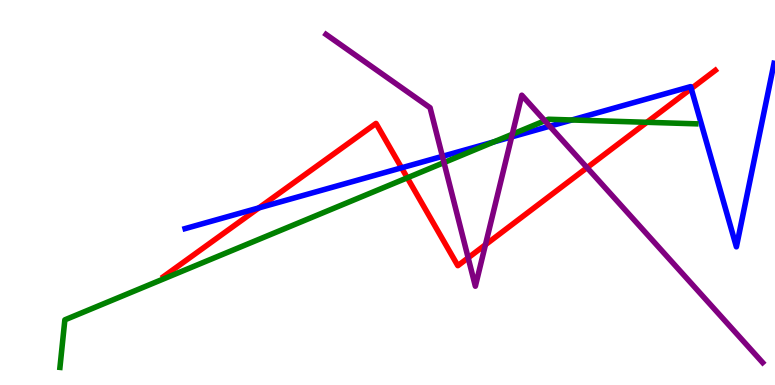[{'lines': ['blue', 'red'], 'intersections': [{'x': 3.34, 'y': 4.6}, {'x': 5.18, 'y': 5.64}, {'x': 8.92, 'y': 7.7}]}, {'lines': ['green', 'red'], 'intersections': [{'x': 5.26, 'y': 5.38}, {'x': 8.35, 'y': 6.82}]}, {'lines': ['purple', 'red'], 'intersections': [{'x': 6.04, 'y': 3.3}, {'x': 6.26, 'y': 3.64}, {'x': 7.57, 'y': 5.65}]}, {'lines': ['blue', 'green'], 'intersections': [{'x': 6.37, 'y': 6.31}, {'x': 7.38, 'y': 6.88}]}, {'lines': ['blue', 'purple'], 'intersections': [{'x': 5.71, 'y': 5.94}, {'x': 6.6, 'y': 6.44}, {'x': 7.09, 'y': 6.72}]}, {'lines': ['green', 'purple'], 'intersections': [{'x': 5.73, 'y': 5.78}, {'x': 6.61, 'y': 6.51}, {'x': 7.03, 'y': 6.86}]}]